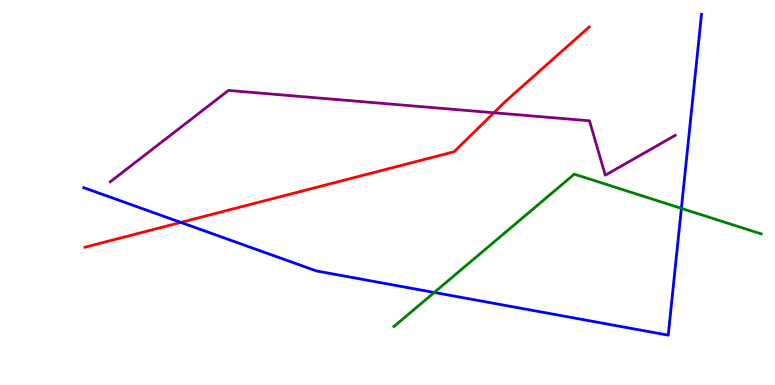[{'lines': ['blue', 'red'], 'intersections': [{'x': 2.33, 'y': 4.22}]}, {'lines': ['green', 'red'], 'intersections': []}, {'lines': ['purple', 'red'], 'intersections': [{'x': 6.37, 'y': 7.07}]}, {'lines': ['blue', 'green'], 'intersections': [{'x': 5.6, 'y': 2.4}, {'x': 8.79, 'y': 4.59}]}, {'lines': ['blue', 'purple'], 'intersections': []}, {'lines': ['green', 'purple'], 'intersections': []}]